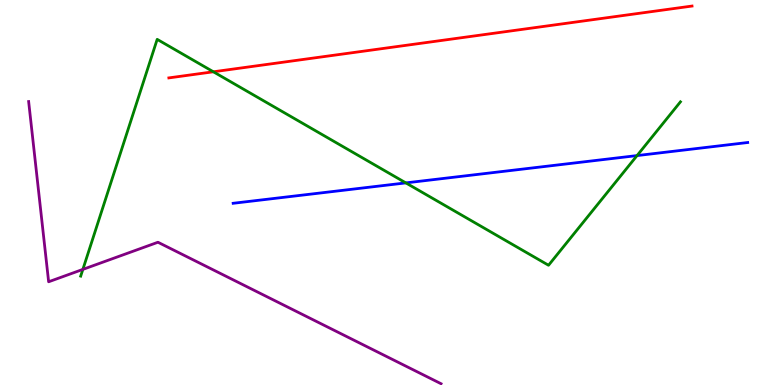[{'lines': ['blue', 'red'], 'intersections': []}, {'lines': ['green', 'red'], 'intersections': [{'x': 2.75, 'y': 8.14}]}, {'lines': ['purple', 'red'], 'intersections': []}, {'lines': ['blue', 'green'], 'intersections': [{'x': 5.24, 'y': 5.25}, {'x': 8.22, 'y': 5.96}]}, {'lines': ['blue', 'purple'], 'intersections': []}, {'lines': ['green', 'purple'], 'intersections': [{'x': 1.07, 'y': 3.0}]}]